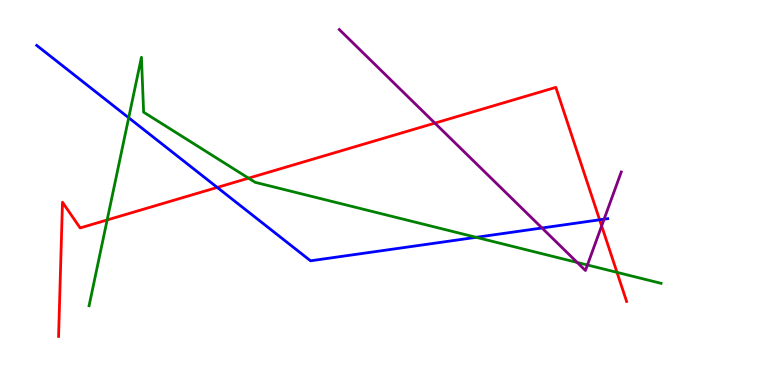[{'lines': ['blue', 'red'], 'intersections': [{'x': 2.8, 'y': 5.13}, {'x': 7.74, 'y': 4.29}]}, {'lines': ['green', 'red'], 'intersections': [{'x': 1.38, 'y': 4.29}, {'x': 3.21, 'y': 5.37}, {'x': 7.96, 'y': 2.93}]}, {'lines': ['purple', 'red'], 'intersections': [{'x': 5.61, 'y': 6.8}, {'x': 7.76, 'y': 4.13}]}, {'lines': ['blue', 'green'], 'intersections': [{'x': 1.66, 'y': 6.94}, {'x': 6.14, 'y': 3.84}]}, {'lines': ['blue', 'purple'], 'intersections': [{'x': 6.99, 'y': 4.08}, {'x': 7.79, 'y': 4.31}]}, {'lines': ['green', 'purple'], 'intersections': [{'x': 7.45, 'y': 3.18}, {'x': 7.58, 'y': 3.12}]}]